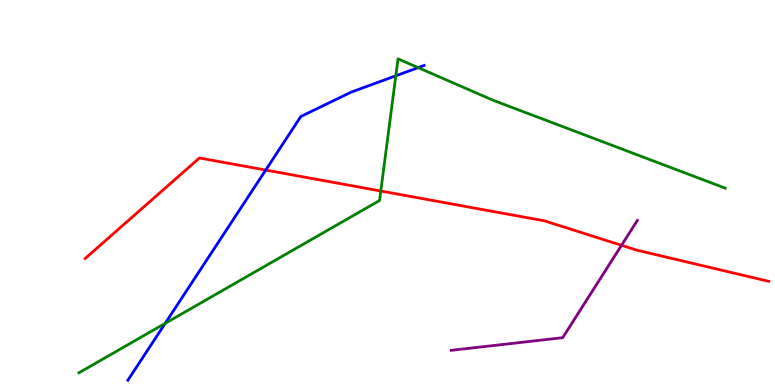[{'lines': ['blue', 'red'], 'intersections': [{'x': 3.43, 'y': 5.58}]}, {'lines': ['green', 'red'], 'intersections': [{'x': 4.91, 'y': 5.04}]}, {'lines': ['purple', 'red'], 'intersections': [{'x': 8.02, 'y': 3.63}]}, {'lines': ['blue', 'green'], 'intersections': [{'x': 2.13, 'y': 1.6}, {'x': 5.11, 'y': 8.03}, {'x': 5.4, 'y': 8.24}]}, {'lines': ['blue', 'purple'], 'intersections': []}, {'lines': ['green', 'purple'], 'intersections': []}]